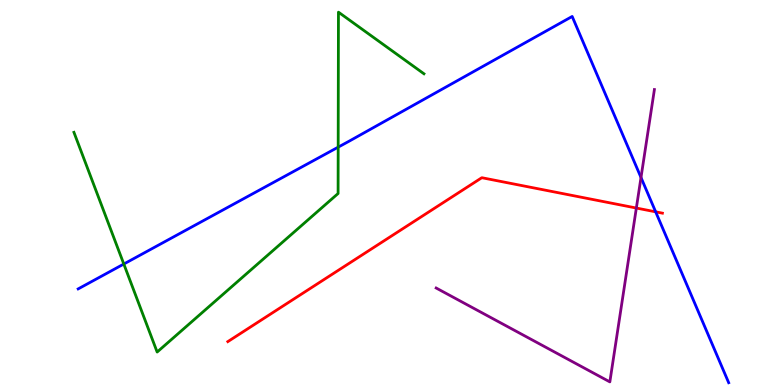[{'lines': ['blue', 'red'], 'intersections': [{'x': 8.46, 'y': 4.5}]}, {'lines': ['green', 'red'], 'intersections': []}, {'lines': ['purple', 'red'], 'intersections': [{'x': 8.21, 'y': 4.6}]}, {'lines': ['blue', 'green'], 'intersections': [{'x': 1.6, 'y': 3.14}, {'x': 4.36, 'y': 6.18}]}, {'lines': ['blue', 'purple'], 'intersections': [{'x': 8.27, 'y': 5.39}]}, {'lines': ['green', 'purple'], 'intersections': []}]